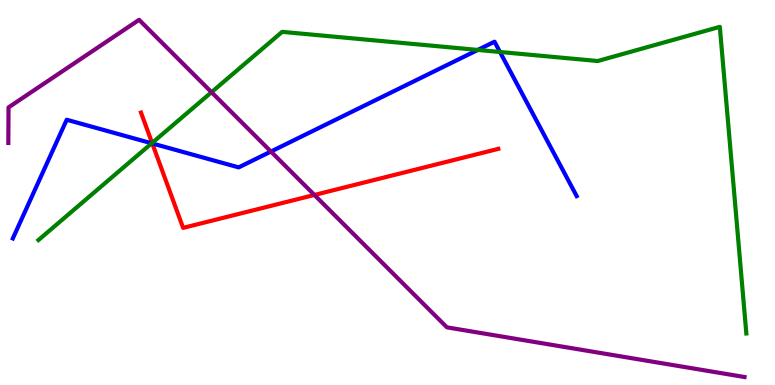[{'lines': ['blue', 'red'], 'intersections': [{'x': 1.96, 'y': 6.27}]}, {'lines': ['green', 'red'], 'intersections': [{'x': 1.96, 'y': 6.29}]}, {'lines': ['purple', 'red'], 'intersections': [{'x': 4.06, 'y': 4.94}]}, {'lines': ['blue', 'green'], 'intersections': [{'x': 1.96, 'y': 6.28}, {'x': 6.16, 'y': 8.7}, {'x': 6.45, 'y': 8.65}]}, {'lines': ['blue', 'purple'], 'intersections': [{'x': 3.5, 'y': 6.06}]}, {'lines': ['green', 'purple'], 'intersections': [{'x': 2.73, 'y': 7.61}]}]